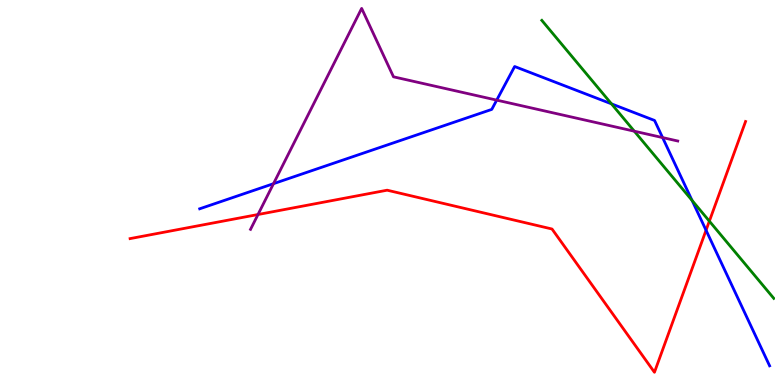[{'lines': ['blue', 'red'], 'intersections': [{'x': 9.11, 'y': 4.02}]}, {'lines': ['green', 'red'], 'intersections': [{'x': 9.15, 'y': 4.26}]}, {'lines': ['purple', 'red'], 'intersections': [{'x': 3.33, 'y': 4.43}]}, {'lines': ['blue', 'green'], 'intersections': [{'x': 7.89, 'y': 7.3}, {'x': 8.93, 'y': 4.79}]}, {'lines': ['blue', 'purple'], 'intersections': [{'x': 3.53, 'y': 5.23}, {'x': 6.41, 'y': 7.4}, {'x': 8.55, 'y': 6.43}]}, {'lines': ['green', 'purple'], 'intersections': [{'x': 8.18, 'y': 6.59}]}]